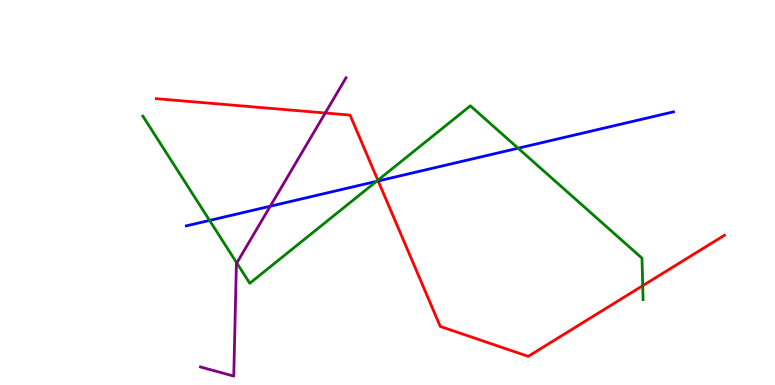[{'lines': ['blue', 'red'], 'intersections': [{'x': 4.88, 'y': 5.3}]}, {'lines': ['green', 'red'], 'intersections': [{'x': 4.88, 'y': 5.32}, {'x': 8.29, 'y': 2.58}]}, {'lines': ['purple', 'red'], 'intersections': [{'x': 4.2, 'y': 7.06}]}, {'lines': ['blue', 'green'], 'intersections': [{'x': 2.7, 'y': 4.27}, {'x': 4.86, 'y': 5.29}, {'x': 6.69, 'y': 6.15}]}, {'lines': ['blue', 'purple'], 'intersections': [{'x': 3.49, 'y': 4.64}]}, {'lines': ['green', 'purple'], 'intersections': [{'x': 3.06, 'y': 3.17}]}]